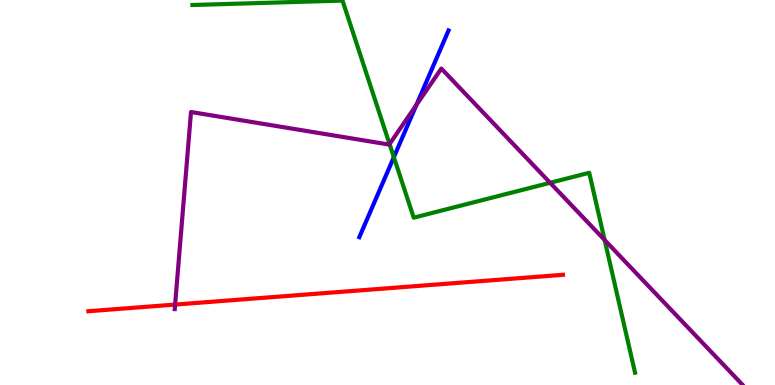[{'lines': ['blue', 'red'], 'intersections': []}, {'lines': ['green', 'red'], 'intersections': []}, {'lines': ['purple', 'red'], 'intersections': [{'x': 2.26, 'y': 2.09}]}, {'lines': ['blue', 'green'], 'intersections': [{'x': 5.08, 'y': 5.92}]}, {'lines': ['blue', 'purple'], 'intersections': [{'x': 5.37, 'y': 7.27}]}, {'lines': ['green', 'purple'], 'intersections': [{'x': 5.03, 'y': 6.26}, {'x': 7.1, 'y': 5.25}, {'x': 7.8, 'y': 3.77}]}]